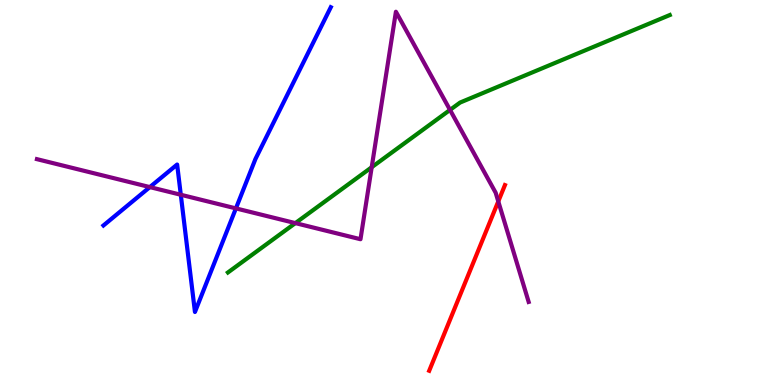[{'lines': ['blue', 'red'], 'intersections': []}, {'lines': ['green', 'red'], 'intersections': []}, {'lines': ['purple', 'red'], 'intersections': [{'x': 6.43, 'y': 4.77}]}, {'lines': ['blue', 'green'], 'intersections': []}, {'lines': ['blue', 'purple'], 'intersections': [{'x': 1.93, 'y': 5.14}, {'x': 2.33, 'y': 4.94}, {'x': 3.04, 'y': 4.59}]}, {'lines': ['green', 'purple'], 'intersections': [{'x': 3.81, 'y': 4.2}, {'x': 4.8, 'y': 5.66}, {'x': 5.81, 'y': 7.14}]}]